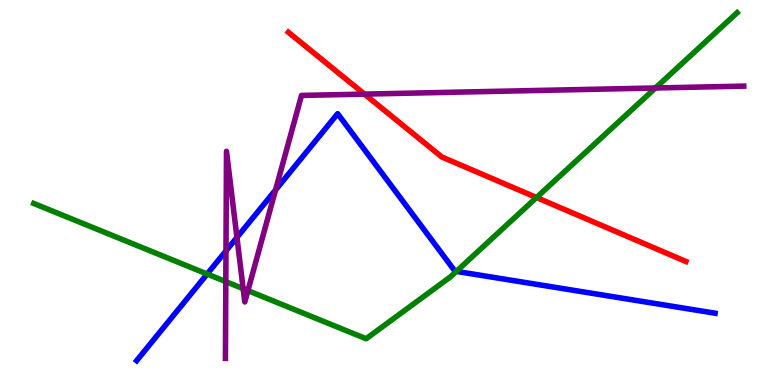[{'lines': ['blue', 'red'], 'intersections': []}, {'lines': ['green', 'red'], 'intersections': [{'x': 6.92, 'y': 4.87}]}, {'lines': ['purple', 'red'], 'intersections': [{'x': 4.7, 'y': 7.56}]}, {'lines': ['blue', 'green'], 'intersections': [{'x': 2.67, 'y': 2.88}, {'x': 5.89, 'y': 2.95}]}, {'lines': ['blue', 'purple'], 'intersections': [{'x': 2.92, 'y': 3.48}, {'x': 3.06, 'y': 3.83}, {'x': 3.56, 'y': 5.07}]}, {'lines': ['green', 'purple'], 'intersections': [{'x': 2.91, 'y': 2.68}, {'x': 3.14, 'y': 2.5}, {'x': 3.2, 'y': 2.45}, {'x': 8.46, 'y': 7.71}]}]